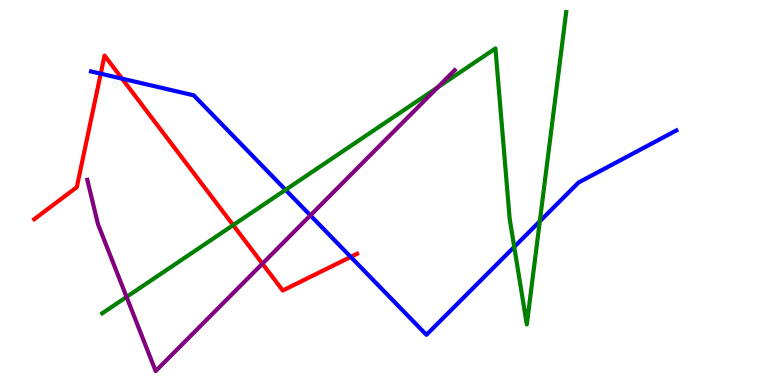[{'lines': ['blue', 'red'], 'intersections': [{'x': 1.3, 'y': 8.09}, {'x': 1.58, 'y': 7.96}, {'x': 4.53, 'y': 3.33}]}, {'lines': ['green', 'red'], 'intersections': [{'x': 3.01, 'y': 4.15}]}, {'lines': ['purple', 'red'], 'intersections': [{'x': 3.39, 'y': 3.15}]}, {'lines': ['blue', 'green'], 'intersections': [{'x': 3.68, 'y': 5.07}, {'x': 6.64, 'y': 3.59}, {'x': 6.97, 'y': 4.25}]}, {'lines': ['blue', 'purple'], 'intersections': [{'x': 4.0, 'y': 4.41}]}, {'lines': ['green', 'purple'], 'intersections': [{'x': 1.63, 'y': 2.29}, {'x': 5.65, 'y': 7.73}]}]